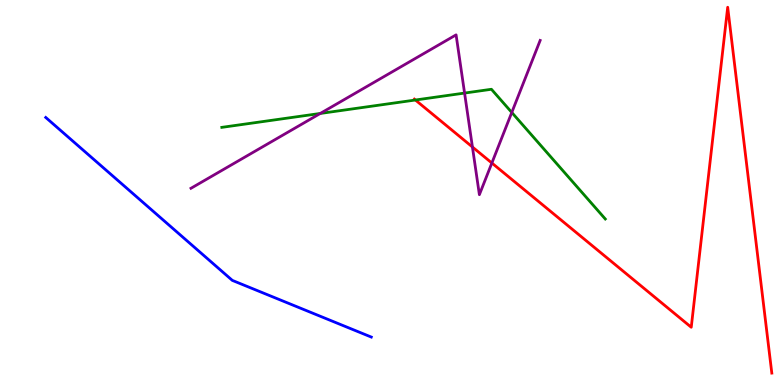[{'lines': ['blue', 'red'], 'intersections': []}, {'lines': ['green', 'red'], 'intersections': [{'x': 5.36, 'y': 7.4}]}, {'lines': ['purple', 'red'], 'intersections': [{'x': 6.1, 'y': 6.18}, {'x': 6.35, 'y': 5.77}]}, {'lines': ['blue', 'green'], 'intersections': []}, {'lines': ['blue', 'purple'], 'intersections': []}, {'lines': ['green', 'purple'], 'intersections': [{'x': 4.13, 'y': 7.05}, {'x': 5.99, 'y': 7.58}, {'x': 6.6, 'y': 7.08}]}]